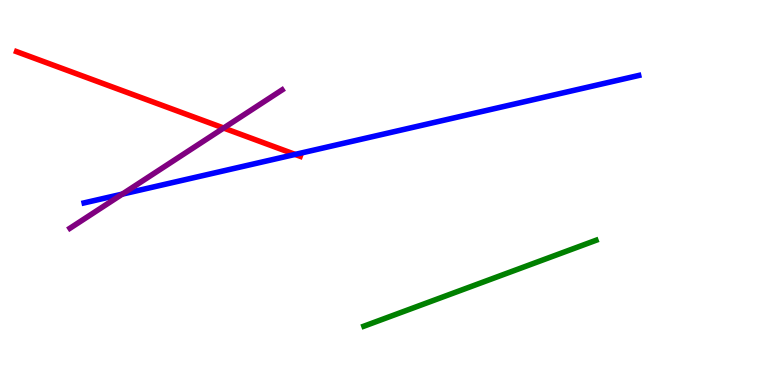[{'lines': ['blue', 'red'], 'intersections': [{'x': 3.81, 'y': 5.99}]}, {'lines': ['green', 'red'], 'intersections': []}, {'lines': ['purple', 'red'], 'intersections': [{'x': 2.89, 'y': 6.67}]}, {'lines': ['blue', 'green'], 'intersections': []}, {'lines': ['blue', 'purple'], 'intersections': [{'x': 1.58, 'y': 4.96}]}, {'lines': ['green', 'purple'], 'intersections': []}]